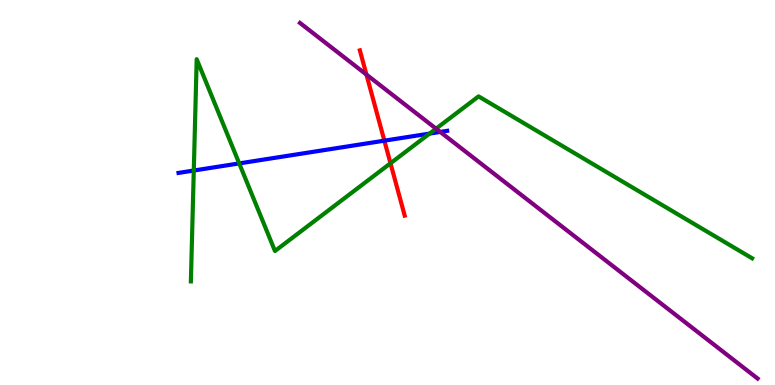[{'lines': ['blue', 'red'], 'intersections': [{'x': 4.96, 'y': 6.35}]}, {'lines': ['green', 'red'], 'intersections': [{'x': 5.04, 'y': 5.76}]}, {'lines': ['purple', 'red'], 'intersections': [{'x': 4.73, 'y': 8.06}]}, {'lines': ['blue', 'green'], 'intersections': [{'x': 2.5, 'y': 5.57}, {'x': 3.09, 'y': 5.76}, {'x': 5.54, 'y': 6.53}]}, {'lines': ['blue', 'purple'], 'intersections': [{'x': 5.68, 'y': 6.57}]}, {'lines': ['green', 'purple'], 'intersections': [{'x': 5.63, 'y': 6.66}]}]